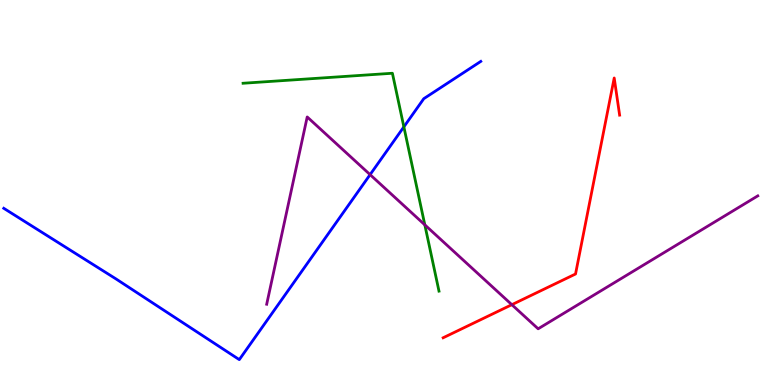[{'lines': ['blue', 'red'], 'intersections': []}, {'lines': ['green', 'red'], 'intersections': []}, {'lines': ['purple', 'red'], 'intersections': [{'x': 6.6, 'y': 2.09}]}, {'lines': ['blue', 'green'], 'intersections': [{'x': 5.21, 'y': 6.7}]}, {'lines': ['blue', 'purple'], 'intersections': [{'x': 4.78, 'y': 5.46}]}, {'lines': ['green', 'purple'], 'intersections': [{'x': 5.48, 'y': 4.16}]}]